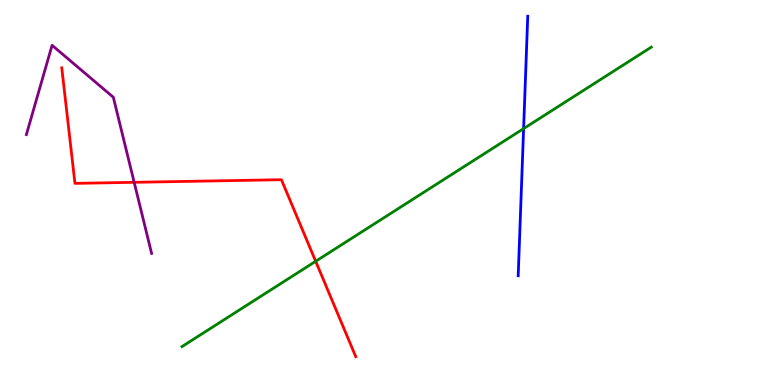[{'lines': ['blue', 'red'], 'intersections': []}, {'lines': ['green', 'red'], 'intersections': [{'x': 4.07, 'y': 3.21}]}, {'lines': ['purple', 'red'], 'intersections': [{'x': 1.73, 'y': 5.26}]}, {'lines': ['blue', 'green'], 'intersections': [{'x': 6.76, 'y': 6.66}]}, {'lines': ['blue', 'purple'], 'intersections': []}, {'lines': ['green', 'purple'], 'intersections': []}]